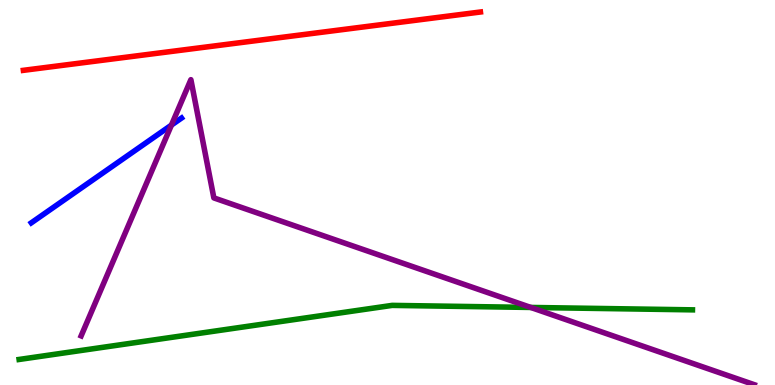[{'lines': ['blue', 'red'], 'intersections': []}, {'lines': ['green', 'red'], 'intersections': []}, {'lines': ['purple', 'red'], 'intersections': []}, {'lines': ['blue', 'green'], 'intersections': []}, {'lines': ['blue', 'purple'], 'intersections': [{'x': 2.21, 'y': 6.75}]}, {'lines': ['green', 'purple'], 'intersections': [{'x': 6.85, 'y': 2.01}]}]